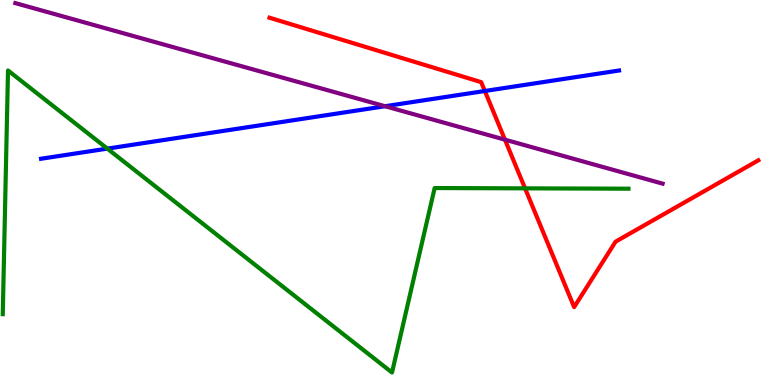[{'lines': ['blue', 'red'], 'intersections': [{'x': 6.26, 'y': 7.64}]}, {'lines': ['green', 'red'], 'intersections': [{'x': 6.77, 'y': 5.11}]}, {'lines': ['purple', 'red'], 'intersections': [{'x': 6.52, 'y': 6.37}]}, {'lines': ['blue', 'green'], 'intersections': [{'x': 1.39, 'y': 6.14}]}, {'lines': ['blue', 'purple'], 'intersections': [{'x': 4.97, 'y': 7.24}]}, {'lines': ['green', 'purple'], 'intersections': []}]